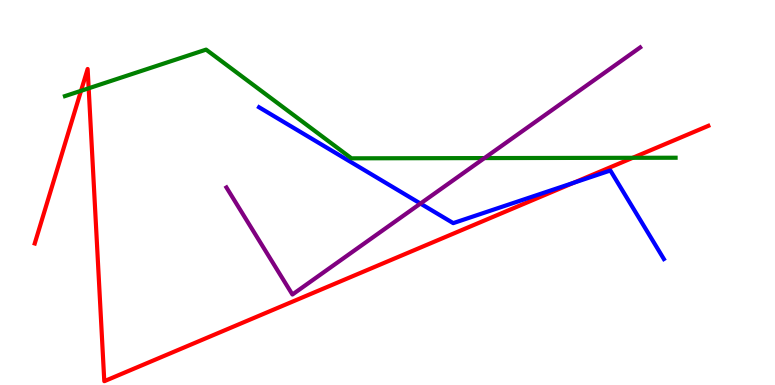[{'lines': ['blue', 'red'], 'intersections': [{'x': 7.4, 'y': 5.25}]}, {'lines': ['green', 'red'], 'intersections': [{'x': 1.05, 'y': 7.64}, {'x': 1.14, 'y': 7.71}, {'x': 8.16, 'y': 5.9}]}, {'lines': ['purple', 'red'], 'intersections': []}, {'lines': ['blue', 'green'], 'intersections': []}, {'lines': ['blue', 'purple'], 'intersections': [{'x': 5.42, 'y': 4.71}]}, {'lines': ['green', 'purple'], 'intersections': [{'x': 6.25, 'y': 5.89}]}]